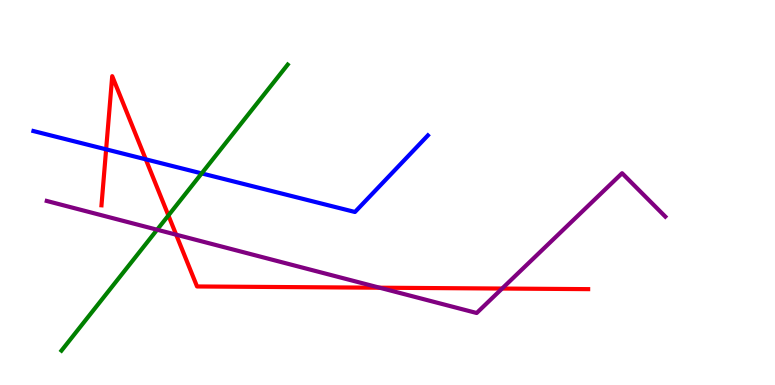[{'lines': ['blue', 'red'], 'intersections': [{'x': 1.37, 'y': 6.12}, {'x': 1.88, 'y': 5.86}]}, {'lines': ['green', 'red'], 'intersections': [{'x': 2.17, 'y': 4.4}]}, {'lines': ['purple', 'red'], 'intersections': [{'x': 2.27, 'y': 3.9}, {'x': 4.9, 'y': 2.53}, {'x': 6.48, 'y': 2.51}]}, {'lines': ['blue', 'green'], 'intersections': [{'x': 2.6, 'y': 5.5}]}, {'lines': ['blue', 'purple'], 'intersections': []}, {'lines': ['green', 'purple'], 'intersections': [{'x': 2.03, 'y': 4.03}]}]